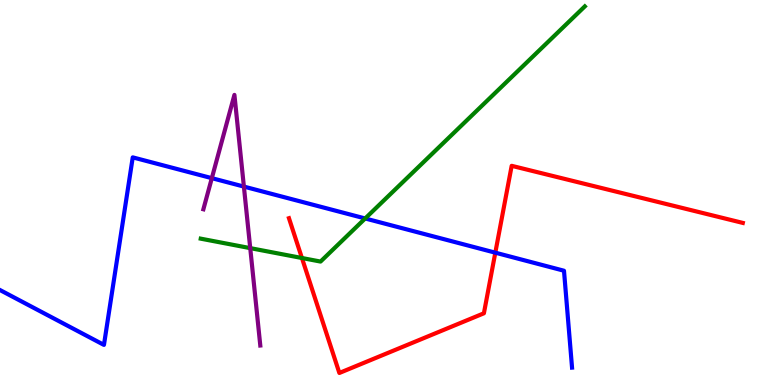[{'lines': ['blue', 'red'], 'intersections': [{'x': 6.39, 'y': 3.44}]}, {'lines': ['green', 'red'], 'intersections': [{'x': 3.9, 'y': 3.3}]}, {'lines': ['purple', 'red'], 'intersections': []}, {'lines': ['blue', 'green'], 'intersections': [{'x': 4.71, 'y': 4.33}]}, {'lines': ['blue', 'purple'], 'intersections': [{'x': 2.73, 'y': 5.37}, {'x': 3.15, 'y': 5.15}]}, {'lines': ['green', 'purple'], 'intersections': [{'x': 3.23, 'y': 3.56}]}]